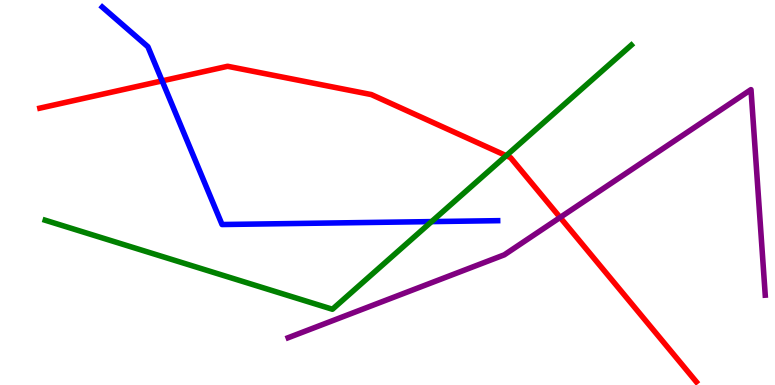[{'lines': ['blue', 'red'], 'intersections': [{'x': 2.09, 'y': 7.9}]}, {'lines': ['green', 'red'], 'intersections': [{'x': 6.53, 'y': 5.96}]}, {'lines': ['purple', 'red'], 'intersections': [{'x': 7.23, 'y': 4.35}]}, {'lines': ['blue', 'green'], 'intersections': [{'x': 5.57, 'y': 4.24}]}, {'lines': ['blue', 'purple'], 'intersections': []}, {'lines': ['green', 'purple'], 'intersections': []}]